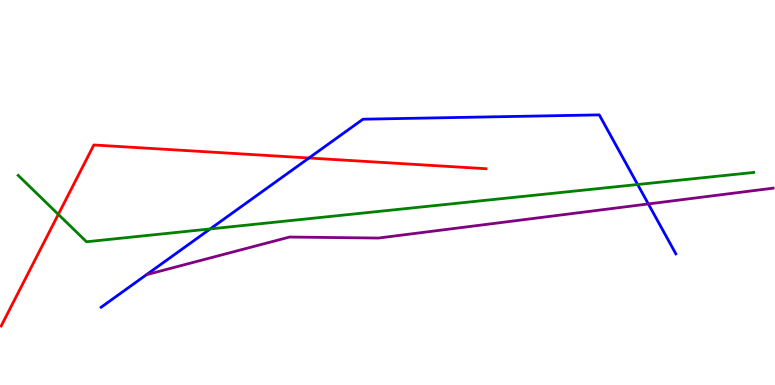[{'lines': ['blue', 'red'], 'intersections': [{'x': 3.99, 'y': 5.9}]}, {'lines': ['green', 'red'], 'intersections': [{'x': 0.753, 'y': 4.43}]}, {'lines': ['purple', 'red'], 'intersections': []}, {'lines': ['blue', 'green'], 'intersections': [{'x': 2.71, 'y': 4.05}, {'x': 8.23, 'y': 5.21}]}, {'lines': ['blue', 'purple'], 'intersections': [{'x': 8.37, 'y': 4.7}]}, {'lines': ['green', 'purple'], 'intersections': []}]